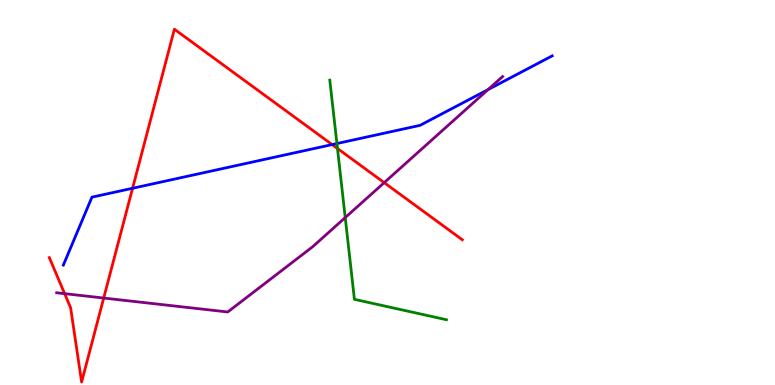[{'lines': ['blue', 'red'], 'intersections': [{'x': 1.71, 'y': 5.11}, {'x': 4.29, 'y': 6.24}]}, {'lines': ['green', 'red'], 'intersections': [{'x': 4.35, 'y': 6.14}]}, {'lines': ['purple', 'red'], 'intersections': [{'x': 0.834, 'y': 2.37}, {'x': 1.34, 'y': 2.26}, {'x': 4.96, 'y': 5.26}]}, {'lines': ['blue', 'green'], 'intersections': [{'x': 4.35, 'y': 6.27}]}, {'lines': ['blue', 'purple'], 'intersections': [{'x': 6.3, 'y': 7.67}]}, {'lines': ['green', 'purple'], 'intersections': [{'x': 4.45, 'y': 4.35}]}]